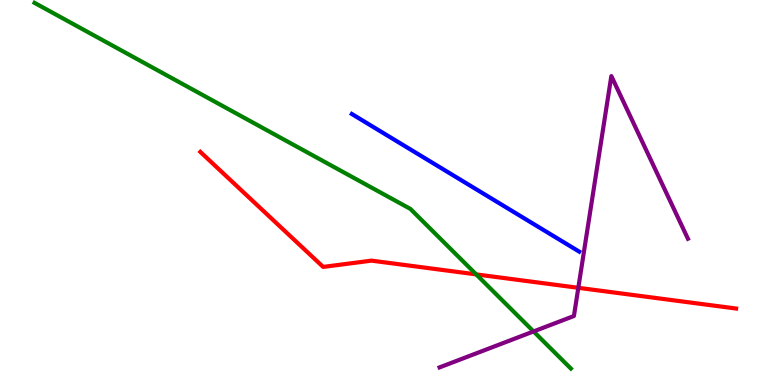[{'lines': ['blue', 'red'], 'intersections': []}, {'lines': ['green', 'red'], 'intersections': [{'x': 6.14, 'y': 2.87}]}, {'lines': ['purple', 'red'], 'intersections': [{'x': 7.46, 'y': 2.52}]}, {'lines': ['blue', 'green'], 'intersections': []}, {'lines': ['blue', 'purple'], 'intersections': []}, {'lines': ['green', 'purple'], 'intersections': [{'x': 6.88, 'y': 1.39}]}]